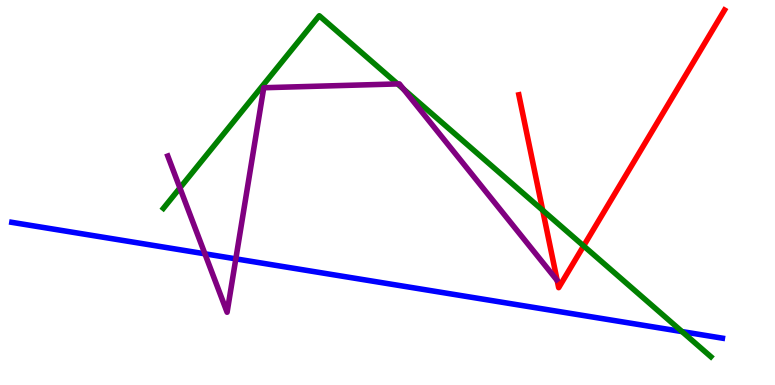[{'lines': ['blue', 'red'], 'intersections': []}, {'lines': ['green', 'red'], 'intersections': [{'x': 7.0, 'y': 4.54}, {'x': 7.53, 'y': 3.61}]}, {'lines': ['purple', 'red'], 'intersections': []}, {'lines': ['blue', 'green'], 'intersections': [{'x': 8.8, 'y': 1.39}]}, {'lines': ['blue', 'purple'], 'intersections': [{'x': 2.64, 'y': 3.41}, {'x': 3.04, 'y': 3.28}]}, {'lines': ['green', 'purple'], 'intersections': [{'x': 2.32, 'y': 5.12}, {'x': 5.13, 'y': 7.82}, {'x': 5.21, 'y': 7.69}]}]